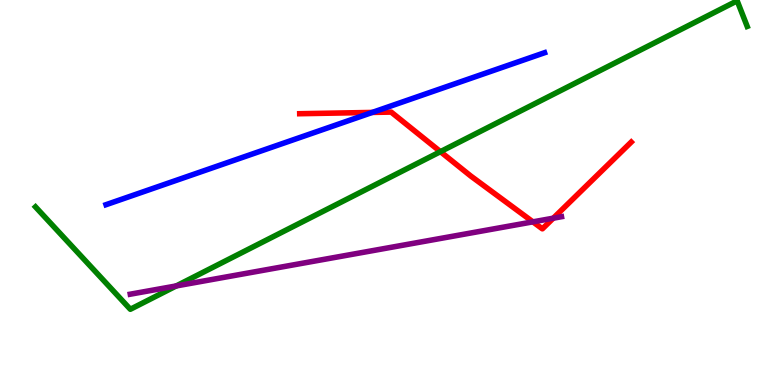[{'lines': ['blue', 'red'], 'intersections': [{'x': 4.8, 'y': 7.08}]}, {'lines': ['green', 'red'], 'intersections': [{'x': 5.68, 'y': 6.06}]}, {'lines': ['purple', 'red'], 'intersections': [{'x': 6.88, 'y': 4.24}, {'x': 7.14, 'y': 4.33}]}, {'lines': ['blue', 'green'], 'intersections': []}, {'lines': ['blue', 'purple'], 'intersections': []}, {'lines': ['green', 'purple'], 'intersections': [{'x': 2.27, 'y': 2.57}]}]